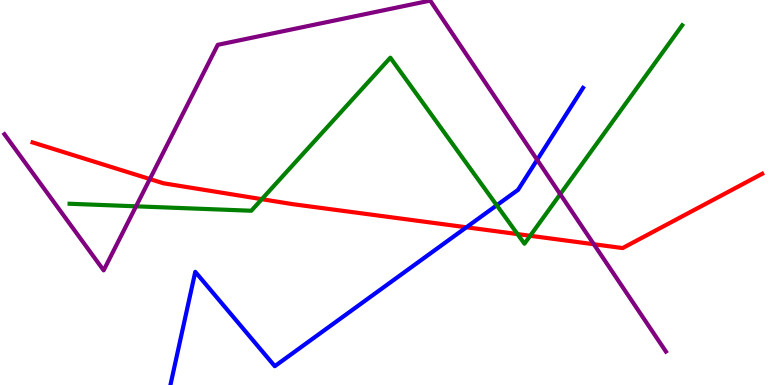[{'lines': ['blue', 'red'], 'intersections': [{'x': 6.02, 'y': 4.1}]}, {'lines': ['green', 'red'], 'intersections': [{'x': 3.38, 'y': 4.83}, {'x': 6.68, 'y': 3.92}, {'x': 6.84, 'y': 3.88}]}, {'lines': ['purple', 'red'], 'intersections': [{'x': 1.93, 'y': 5.35}, {'x': 7.66, 'y': 3.66}]}, {'lines': ['blue', 'green'], 'intersections': [{'x': 6.41, 'y': 4.67}]}, {'lines': ['blue', 'purple'], 'intersections': [{'x': 6.93, 'y': 5.85}]}, {'lines': ['green', 'purple'], 'intersections': [{'x': 1.76, 'y': 4.64}, {'x': 7.23, 'y': 4.96}]}]